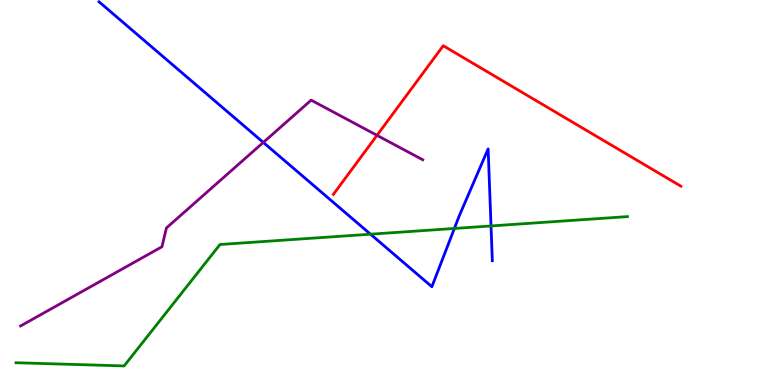[{'lines': ['blue', 'red'], 'intersections': []}, {'lines': ['green', 'red'], 'intersections': []}, {'lines': ['purple', 'red'], 'intersections': [{'x': 4.86, 'y': 6.48}]}, {'lines': ['blue', 'green'], 'intersections': [{'x': 4.78, 'y': 3.92}, {'x': 5.86, 'y': 4.07}, {'x': 6.34, 'y': 4.13}]}, {'lines': ['blue', 'purple'], 'intersections': [{'x': 3.4, 'y': 6.3}]}, {'lines': ['green', 'purple'], 'intersections': []}]